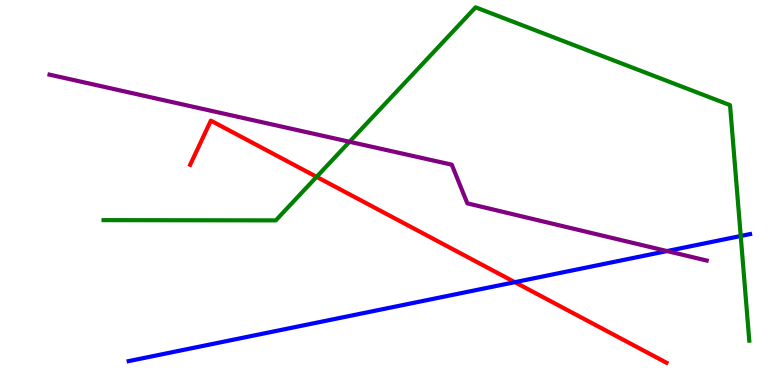[{'lines': ['blue', 'red'], 'intersections': [{'x': 6.64, 'y': 2.67}]}, {'lines': ['green', 'red'], 'intersections': [{'x': 4.09, 'y': 5.41}]}, {'lines': ['purple', 'red'], 'intersections': []}, {'lines': ['blue', 'green'], 'intersections': [{'x': 9.56, 'y': 3.87}]}, {'lines': ['blue', 'purple'], 'intersections': [{'x': 8.61, 'y': 3.48}]}, {'lines': ['green', 'purple'], 'intersections': [{'x': 4.51, 'y': 6.32}]}]